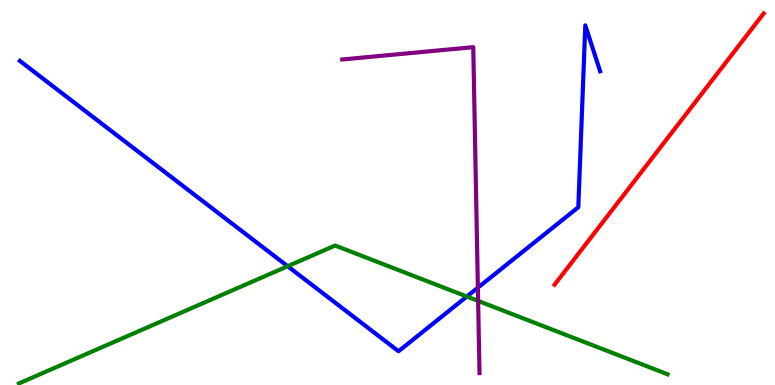[{'lines': ['blue', 'red'], 'intersections': []}, {'lines': ['green', 'red'], 'intersections': []}, {'lines': ['purple', 'red'], 'intersections': []}, {'lines': ['blue', 'green'], 'intersections': [{'x': 3.71, 'y': 3.08}, {'x': 6.02, 'y': 2.3}]}, {'lines': ['blue', 'purple'], 'intersections': [{'x': 6.17, 'y': 2.53}]}, {'lines': ['green', 'purple'], 'intersections': [{'x': 6.17, 'y': 2.18}]}]